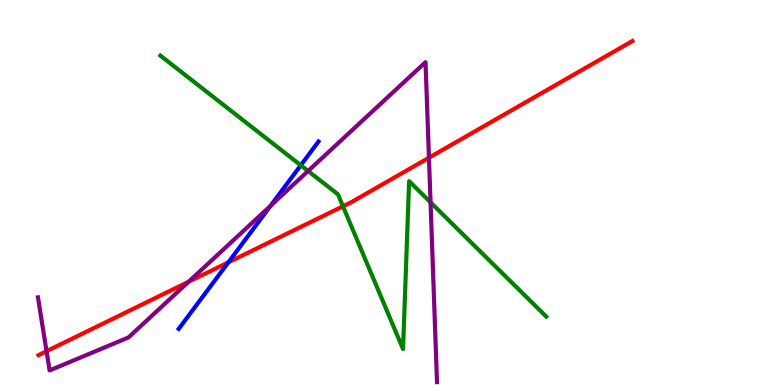[{'lines': ['blue', 'red'], 'intersections': [{'x': 2.95, 'y': 3.19}]}, {'lines': ['green', 'red'], 'intersections': [{'x': 4.43, 'y': 4.64}]}, {'lines': ['purple', 'red'], 'intersections': [{'x': 0.601, 'y': 0.878}, {'x': 2.43, 'y': 2.68}, {'x': 5.53, 'y': 5.9}]}, {'lines': ['blue', 'green'], 'intersections': [{'x': 3.88, 'y': 5.71}]}, {'lines': ['blue', 'purple'], 'intersections': [{'x': 3.49, 'y': 4.66}]}, {'lines': ['green', 'purple'], 'intersections': [{'x': 3.98, 'y': 5.56}, {'x': 5.56, 'y': 4.74}]}]